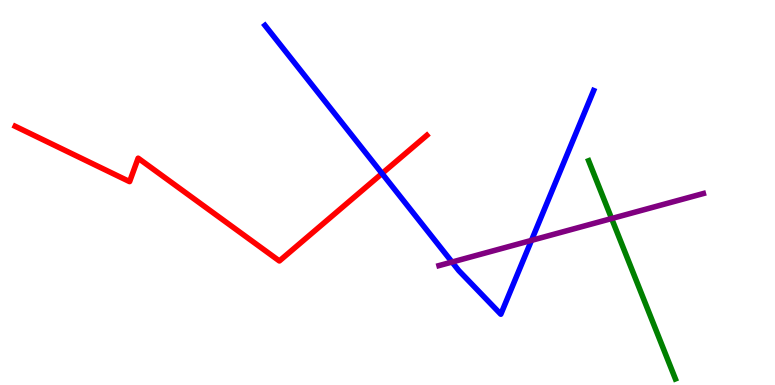[{'lines': ['blue', 'red'], 'intersections': [{'x': 4.93, 'y': 5.49}]}, {'lines': ['green', 'red'], 'intersections': []}, {'lines': ['purple', 'red'], 'intersections': []}, {'lines': ['blue', 'green'], 'intersections': []}, {'lines': ['blue', 'purple'], 'intersections': [{'x': 5.83, 'y': 3.19}, {'x': 6.86, 'y': 3.76}]}, {'lines': ['green', 'purple'], 'intersections': [{'x': 7.89, 'y': 4.32}]}]